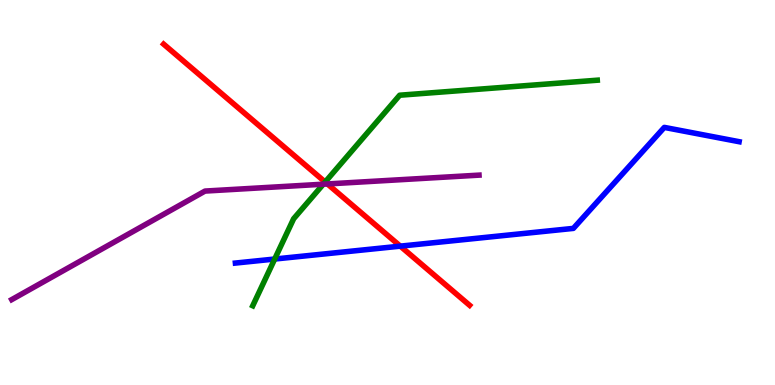[{'lines': ['blue', 'red'], 'intersections': [{'x': 5.17, 'y': 3.61}]}, {'lines': ['green', 'red'], 'intersections': [{'x': 4.2, 'y': 5.27}]}, {'lines': ['purple', 'red'], 'intersections': [{'x': 4.22, 'y': 5.22}]}, {'lines': ['blue', 'green'], 'intersections': [{'x': 3.54, 'y': 3.27}]}, {'lines': ['blue', 'purple'], 'intersections': []}, {'lines': ['green', 'purple'], 'intersections': [{'x': 4.17, 'y': 5.22}]}]